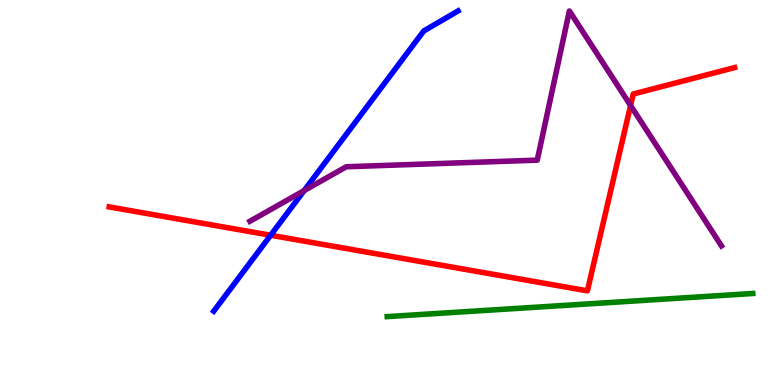[{'lines': ['blue', 'red'], 'intersections': [{'x': 3.49, 'y': 3.89}]}, {'lines': ['green', 'red'], 'intersections': []}, {'lines': ['purple', 'red'], 'intersections': [{'x': 8.14, 'y': 7.26}]}, {'lines': ['blue', 'green'], 'intersections': []}, {'lines': ['blue', 'purple'], 'intersections': [{'x': 3.92, 'y': 5.05}]}, {'lines': ['green', 'purple'], 'intersections': []}]